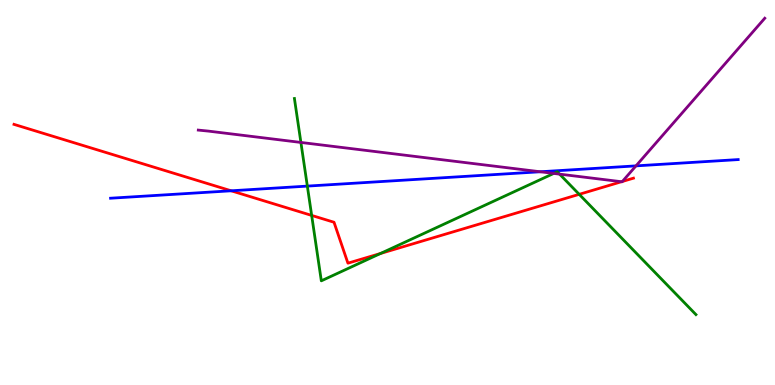[{'lines': ['blue', 'red'], 'intersections': [{'x': 2.98, 'y': 5.04}]}, {'lines': ['green', 'red'], 'intersections': [{'x': 4.02, 'y': 4.4}, {'x': 4.91, 'y': 3.42}, {'x': 7.47, 'y': 4.95}]}, {'lines': ['purple', 'red'], 'intersections': [{'x': 8.02, 'y': 5.28}, {'x': 8.03, 'y': 5.29}]}, {'lines': ['blue', 'green'], 'intersections': [{'x': 3.97, 'y': 5.17}]}, {'lines': ['blue', 'purple'], 'intersections': [{'x': 6.97, 'y': 5.54}, {'x': 8.21, 'y': 5.69}]}, {'lines': ['green', 'purple'], 'intersections': [{'x': 3.88, 'y': 6.3}, {'x': 7.15, 'y': 5.5}, {'x': 7.22, 'y': 5.48}]}]